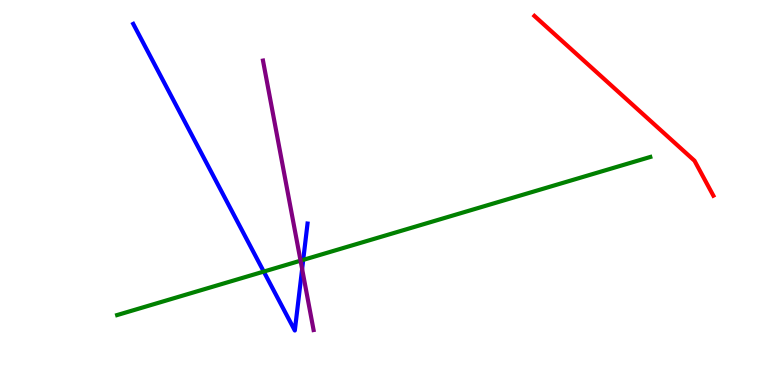[{'lines': ['blue', 'red'], 'intersections': []}, {'lines': ['green', 'red'], 'intersections': []}, {'lines': ['purple', 'red'], 'intersections': []}, {'lines': ['blue', 'green'], 'intersections': [{'x': 3.4, 'y': 2.95}, {'x': 3.91, 'y': 3.25}]}, {'lines': ['blue', 'purple'], 'intersections': [{'x': 3.9, 'y': 3.01}]}, {'lines': ['green', 'purple'], 'intersections': [{'x': 3.88, 'y': 3.23}]}]